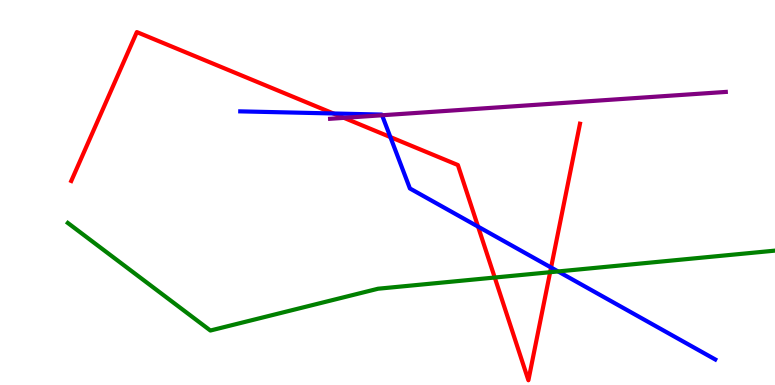[{'lines': ['blue', 'red'], 'intersections': [{'x': 4.3, 'y': 7.05}, {'x': 5.04, 'y': 6.44}, {'x': 6.17, 'y': 4.11}, {'x': 7.11, 'y': 3.05}]}, {'lines': ['green', 'red'], 'intersections': [{'x': 6.38, 'y': 2.79}, {'x': 7.1, 'y': 2.93}]}, {'lines': ['purple', 'red'], 'intersections': [{'x': 4.44, 'y': 6.94}]}, {'lines': ['blue', 'green'], 'intersections': [{'x': 7.2, 'y': 2.95}]}, {'lines': ['blue', 'purple'], 'intersections': [{'x': 4.93, 'y': 7.01}]}, {'lines': ['green', 'purple'], 'intersections': []}]